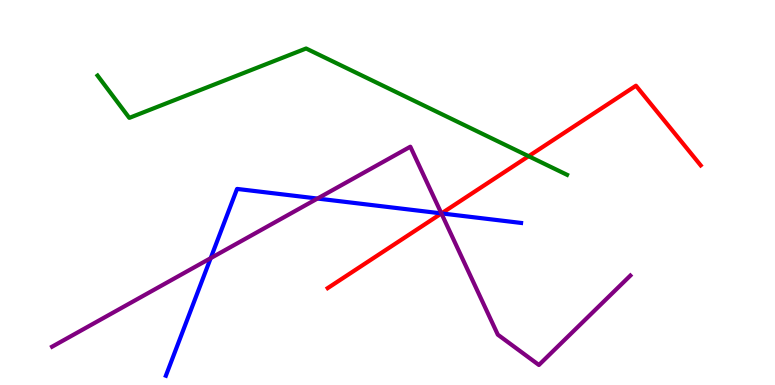[{'lines': ['blue', 'red'], 'intersections': [{'x': 5.7, 'y': 4.46}]}, {'lines': ['green', 'red'], 'intersections': [{'x': 6.82, 'y': 5.94}]}, {'lines': ['purple', 'red'], 'intersections': [{'x': 5.7, 'y': 4.46}]}, {'lines': ['blue', 'green'], 'intersections': []}, {'lines': ['blue', 'purple'], 'intersections': [{'x': 2.72, 'y': 3.29}, {'x': 4.1, 'y': 4.84}, {'x': 5.7, 'y': 4.46}]}, {'lines': ['green', 'purple'], 'intersections': []}]